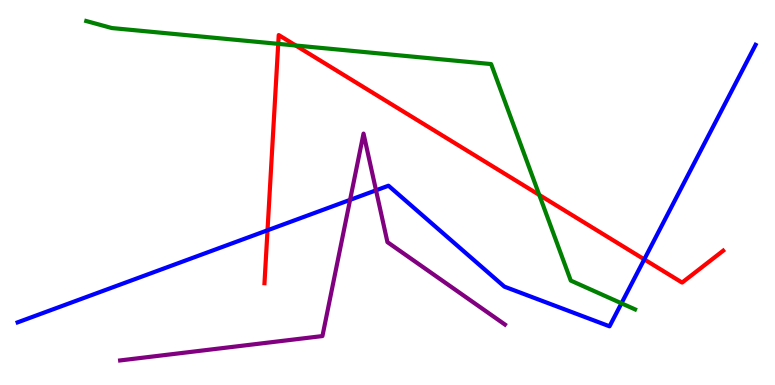[{'lines': ['blue', 'red'], 'intersections': [{'x': 3.45, 'y': 4.02}, {'x': 8.31, 'y': 3.26}]}, {'lines': ['green', 'red'], 'intersections': [{'x': 3.59, 'y': 8.86}, {'x': 3.82, 'y': 8.82}, {'x': 6.96, 'y': 4.94}]}, {'lines': ['purple', 'red'], 'intersections': []}, {'lines': ['blue', 'green'], 'intersections': [{'x': 8.02, 'y': 2.12}]}, {'lines': ['blue', 'purple'], 'intersections': [{'x': 4.52, 'y': 4.81}, {'x': 4.85, 'y': 5.06}]}, {'lines': ['green', 'purple'], 'intersections': []}]